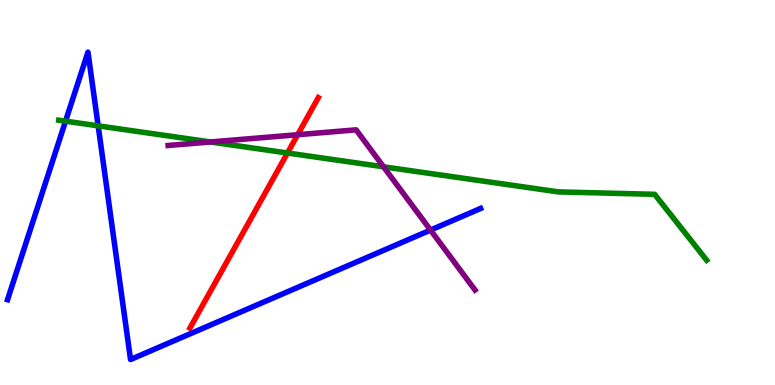[{'lines': ['blue', 'red'], 'intersections': []}, {'lines': ['green', 'red'], 'intersections': [{'x': 3.71, 'y': 6.03}]}, {'lines': ['purple', 'red'], 'intersections': [{'x': 3.84, 'y': 6.5}]}, {'lines': ['blue', 'green'], 'intersections': [{'x': 0.846, 'y': 6.85}, {'x': 1.27, 'y': 6.73}]}, {'lines': ['blue', 'purple'], 'intersections': [{'x': 5.56, 'y': 4.02}]}, {'lines': ['green', 'purple'], 'intersections': [{'x': 2.72, 'y': 6.31}, {'x': 4.95, 'y': 5.67}]}]